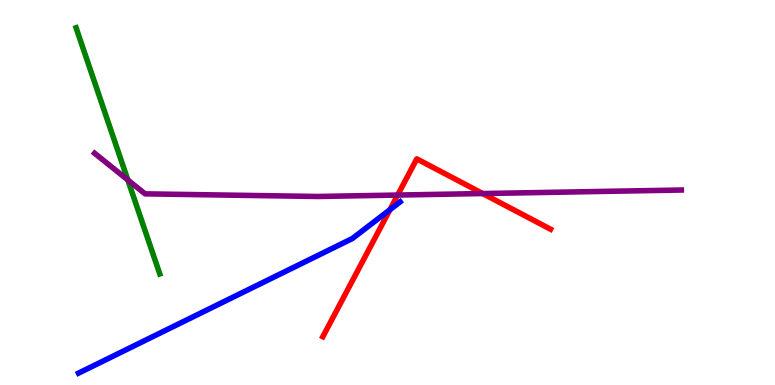[{'lines': ['blue', 'red'], 'intersections': [{'x': 5.03, 'y': 4.55}]}, {'lines': ['green', 'red'], 'intersections': []}, {'lines': ['purple', 'red'], 'intersections': [{'x': 5.13, 'y': 4.93}, {'x': 6.23, 'y': 4.97}]}, {'lines': ['blue', 'green'], 'intersections': []}, {'lines': ['blue', 'purple'], 'intersections': []}, {'lines': ['green', 'purple'], 'intersections': [{'x': 1.65, 'y': 5.33}]}]